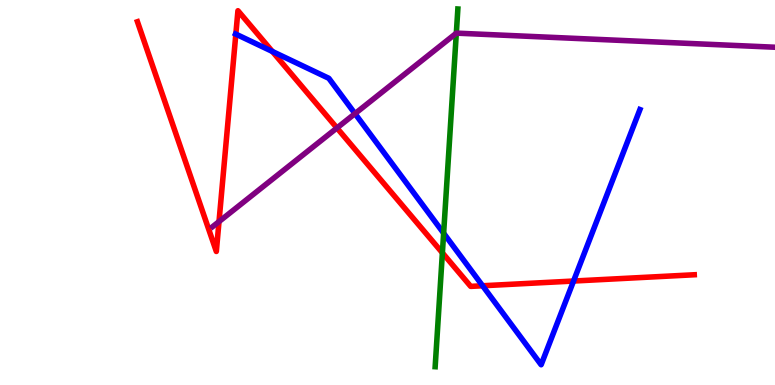[{'lines': ['blue', 'red'], 'intersections': [{'x': 3.04, 'y': 9.11}, {'x': 3.51, 'y': 8.66}, {'x': 6.23, 'y': 2.58}, {'x': 7.4, 'y': 2.7}]}, {'lines': ['green', 'red'], 'intersections': [{'x': 5.71, 'y': 3.43}]}, {'lines': ['purple', 'red'], 'intersections': [{'x': 2.83, 'y': 4.24}, {'x': 4.35, 'y': 6.68}]}, {'lines': ['blue', 'green'], 'intersections': [{'x': 5.72, 'y': 3.94}]}, {'lines': ['blue', 'purple'], 'intersections': [{'x': 4.58, 'y': 7.05}]}, {'lines': ['green', 'purple'], 'intersections': [{'x': 5.89, 'y': 9.14}]}]